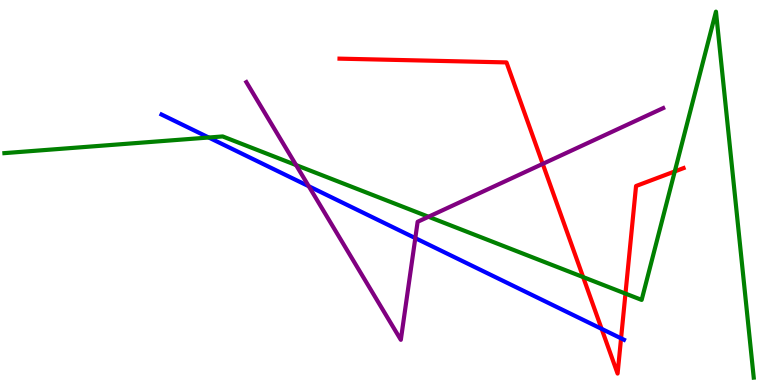[{'lines': ['blue', 'red'], 'intersections': [{'x': 7.76, 'y': 1.46}, {'x': 8.01, 'y': 1.21}]}, {'lines': ['green', 'red'], 'intersections': [{'x': 7.52, 'y': 2.8}, {'x': 8.07, 'y': 2.37}, {'x': 8.71, 'y': 5.55}]}, {'lines': ['purple', 'red'], 'intersections': [{'x': 7.0, 'y': 5.74}]}, {'lines': ['blue', 'green'], 'intersections': [{'x': 2.69, 'y': 6.43}]}, {'lines': ['blue', 'purple'], 'intersections': [{'x': 3.98, 'y': 5.16}, {'x': 5.36, 'y': 3.82}]}, {'lines': ['green', 'purple'], 'intersections': [{'x': 3.82, 'y': 5.71}, {'x': 5.53, 'y': 4.37}]}]